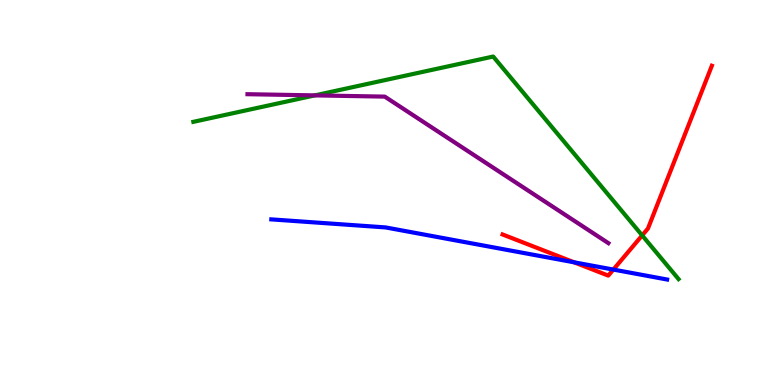[{'lines': ['blue', 'red'], 'intersections': [{'x': 7.41, 'y': 3.19}, {'x': 7.91, 'y': 3.0}]}, {'lines': ['green', 'red'], 'intersections': [{'x': 8.29, 'y': 3.89}]}, {'lines': ['purple', 'red'], 'intersections': []}, {'lines': ['blue', 'green'], 'intersections': []}, {'lines': ['blue', 'purple'], 'intersections': []}, {'lines': ['green', 'purple'], 'intersections': [{'x': 4.06, 'y': 7.52}]}]